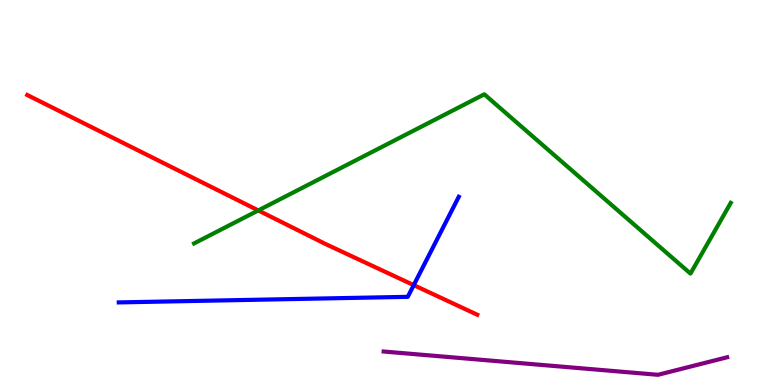[{'lines': ['blue', 'red'], 'intersections': [{'x': 5.34, 'y': 2.59}]}, {'lines': ['green', 'red'], 'intersections': [{'x': 3.33, 'y': 4.53}]}, {'lines': ['purple', 'red'], 'intersections': []}, {'lines': ['blue', 'green'], 'intersections': []}, {'lines': ['blue', 'purple'], 'intersections': []}, {'lines': ['green', 'purple'], 'intersections': []}]